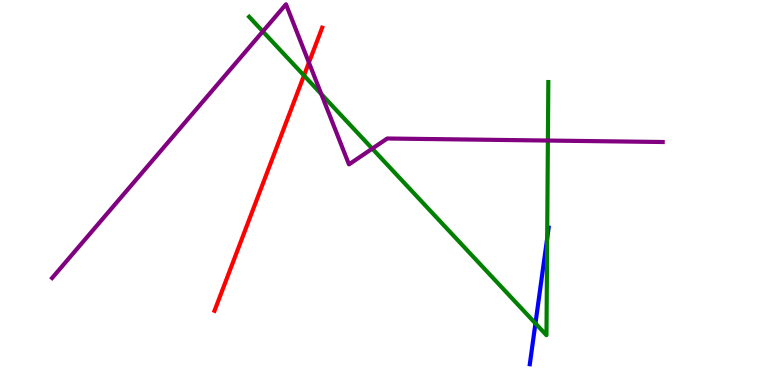[{'lines': ['blue', 'red'], 'intersections': []}, {'lines': ['green', 'red'], 'intersections': [{'x': 3.92, 'y': 8.04}]}, {'lines': ['purple', 'red'], 'intersections': [{'x': 3.99, 'y': 8.37}]}, {'lines': ['blue', 'green'], 'intersections': [{'x': 6.91, 'y': 1.6}, {'x': 7.06, 'y': 3.81}]}, {'lines': ['blue', 'purple'], 'intersections': []}, {'lines': ['green', 'purple'], 'intersections': [{'x': 3.39, 'y': 9.18}, {'x': 4.15, 'y': 7.56}, {'x': 4.8, 'y': 6.14}, {'x': 7.07, 'y': 6.35}]}]